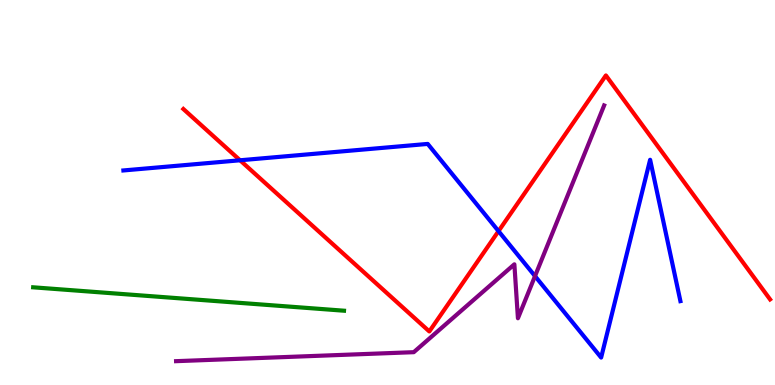[{'lines': ['blue', 'red'], 'intersections': [{'x': 3.1, 'y': 5.84}, {'x': 6.43, 'y': 4.0}]}, {'lines': ['green', 'red'], 'intersections': []}, {'lines': ['purple', 'red'], 'intersections': []}, {'lines': ['blue', 'green'], 'intersections': []}, {'lines': ['blue', 'purple'], 'intersections': [{'x': 6.9, 'y': 2.83}]}, {'lines': ['green', 'purple'], 'intersections': []}]